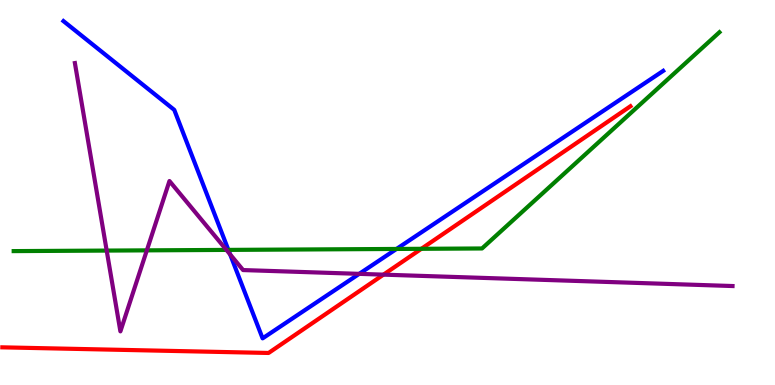[{'lines': ['blue', 'red'], 'intersections': []}, {'lines': ['green', 'red'], 'intersections': [{'x': 5.44, 'y': 3.54}]}, {'lines': ['purple', 'red'], 'intersections': [{'x': 4.95, 'y': 2.87}]}, {'lines': ['blue', 'green'], 'intersections': [{'x': 2.95, 'y': 3.51}, {'x': 5.12, 'y': 3.53}]}, {'lines': ['blue', 'purple'], 'intersections': [{'x': 2.97, 'y': 3.39}, {'x': 4.64, 'y': 2.89}]}, {'lines': ['green', 'purple'], 'intersections': [{'x': 1.38, 'y': 3.49}, {'x': 1.89, 'y': 3.5}, {'x': 2.92, 'y': 3.51}]}]